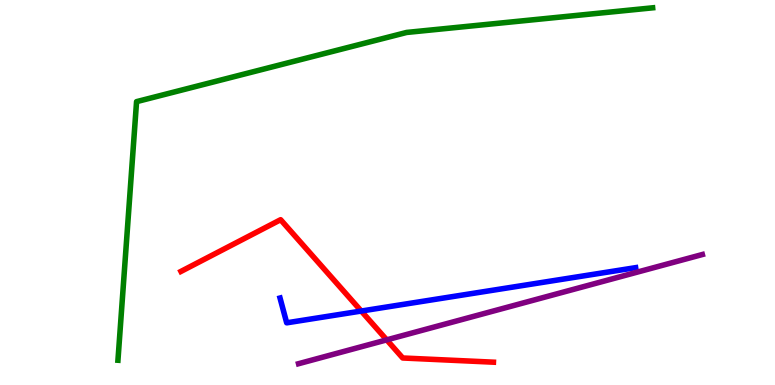[{'lines': ['blue', 'red'], 'intersections': [{'x': 4.66, 'y': 1.92}]}, {'lines': ['green', 'red'], 'intersections': []}, {'lines': ['purple', 'red'], 'intersections': [{'x': 4.99, 'y': 1.17}]}, {'lines': ['blue', 'green'], 'intersections': []}, {'lines': ['blue', 'purple'], 'intersections': []}, {'lines': ['green', 'purple'], 'intersections': []}]